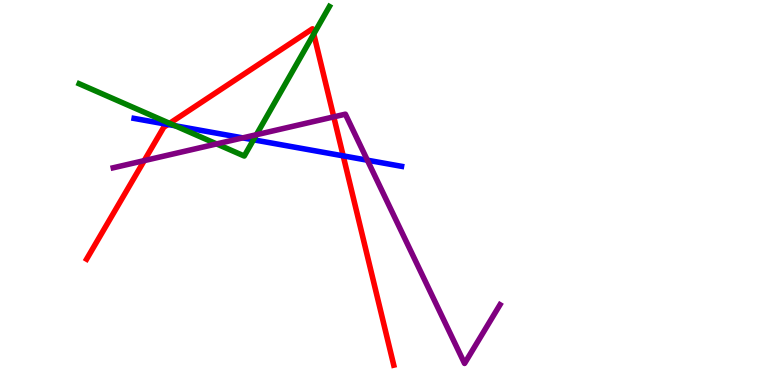[{'lines': ['blue', 'red'], 'intersections': [{'x': 2.17, 'y': 6.77}, {'x': 4.43, 'y': 5.95}]}, {'lines': ['green', 'red'], 'intersections': [{'x': 2.19, 'y': 6.8}, {'x': 4.05, 'y': 9.12}]}, {'lines': ['purple', 'red'], 'intersections': [{'x': 1.86, 'y': 5.83}, {'x': 4.31, 'y': 6.96}]}, {'lines': ['blue', 'green'], 'intersections': [{'x': 2.26, 'y': 6.73}, {'x': 3.27, 'y': 6.37}]}, {'lines': ['blue', 'purple'], 'intersections': [{'x': 3.13, 'y': 6.42}, {'x': 4.74, 'y': 5.84}]}, {'lines': ['green', 'purple'], 'intersections': [{'x': 2.79, 'y': 6.26}, {'x': 3.31, 'y': 6.5}]}]